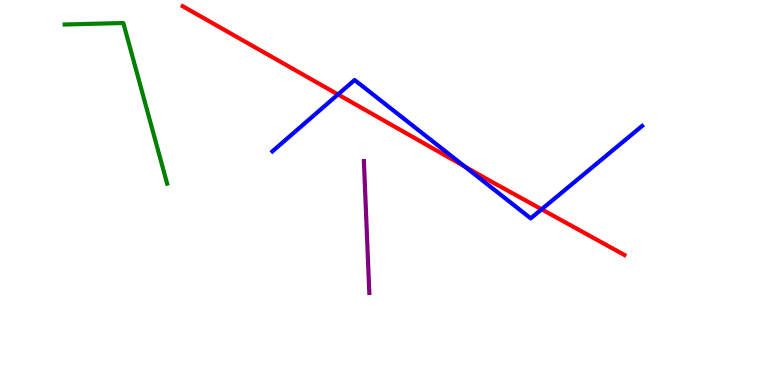[{'lines': ['blue', 'red'], 'intersections': [{'x': 4.36, 'y': 7.55}, {'x': 6.0, 'y': 5.68}, {'x': 6.99, 'y': 4.56}]}, {'lines': ['green', 'red'], 'intersections': []}, {'lines': ['purple', 'red'], 'intersections': []}, {'lines': ['blue', 'green'], 'intersections': []}, {'lines': ['blue', 'purple'], 'intersections': []}, {'lines': ['green', 'purple'], 'intersections': []}]